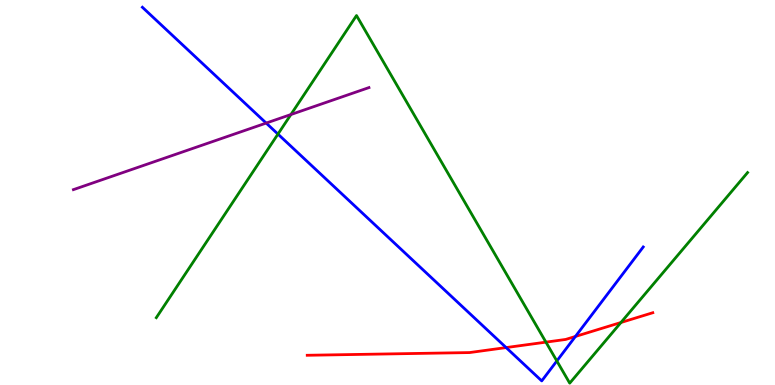[{'lines': ['blue', 'red'], 'intersections': [{'x': 6.53, 'y': 0.972}, {'x': 7.42, 'y': 1.26}]}, {'lines': ['green', 'red'], 'intersections': [{'x': 7.04, 'y': 1.11}, {'x': 8.01, 'y': 1.62}]}, {'lines': ['purple', 'red'], 'intersections': []}, {'lines': ['blue', 'green'], 'intersections': [{'x': 3.59, 'y': 6.52}, {'x': 7.19, 'y': 0.624}]}, {'lines': ['blue', 'purple'], 'intersections': [{'x': 3.43, 'y': 6.8}]}, {'lines': ['green', 'purple'], 'intersections': [{'x': 3.75, 'y': 7.03}]}]